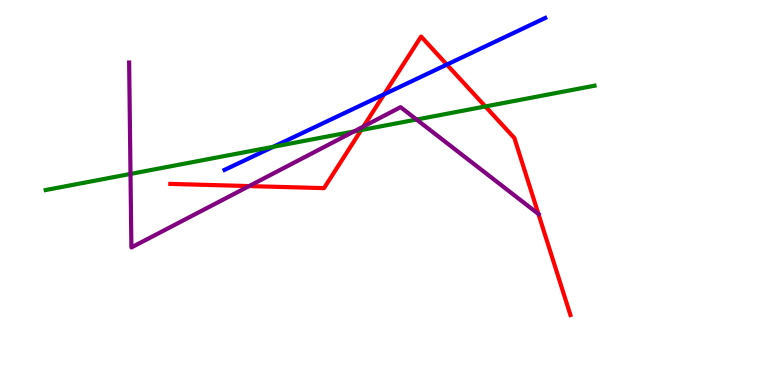[{'lines': ['blue', 'red'], 'intersections': [{'x': 4.96, 'y': 7.55}, {'x': 5.77, 'y': 8.32}]}, {'lines': ['green', 'red'], 'intersections': [{'x': 4.66, 'y': 6.62}, {'x': 6.26, 'y': 7.23}]}, {'lines': ['purple', 'red'], 'intersections': [{'x': 3.21, 'y': 5.17}, {'x': 4.69, 'y': 6.71}, {'x': 6.95, 'y': 4.44}]}, {'lines': ['blue', 'green'], 'intersections': [{'x': 3.53, 'y': 6.19}]}, {'lines': ['blue', 'purple'], 'intersections': []}, {'lines': ['green', 'purple'], 'intersections': [{'x': 1.68, 'y': 5.48}, {'x': 4.57, 'y': 6.59}, {'x': 5.38, 'y': 6.9}]}]